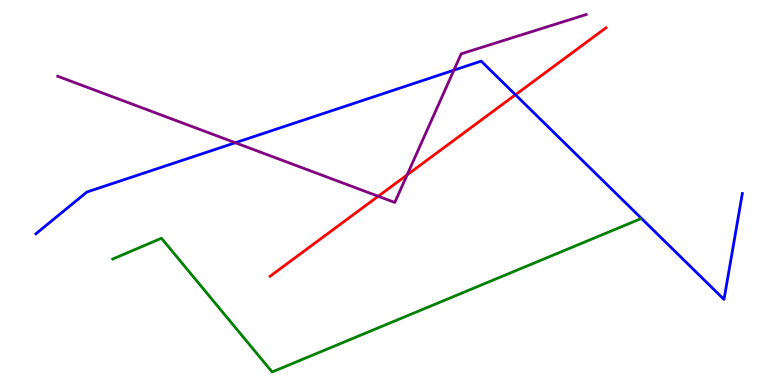[{'lines': ['blue', 'red'], 'intersections': [{'x': 6.65, 'y': 7.54}]}, {'lines': ['green', 'red'], 'intersections': []}, {'lines': ['purple', 'red'], 'intersections': [{'x': 4.88, 'y': 4.9}, {'x': 5.25, 'y': 5.46}]}, {'lines': ['blue', 'green'], 'intersections': []}, {'lines': ['blue', 'purple'], 'intersections': [{'x': 3.04, 'y': 6.29}, {'x': 5.86, 'y': 8.18}]}, {'lines': ['green', 'purple'], 'intersections': []}]